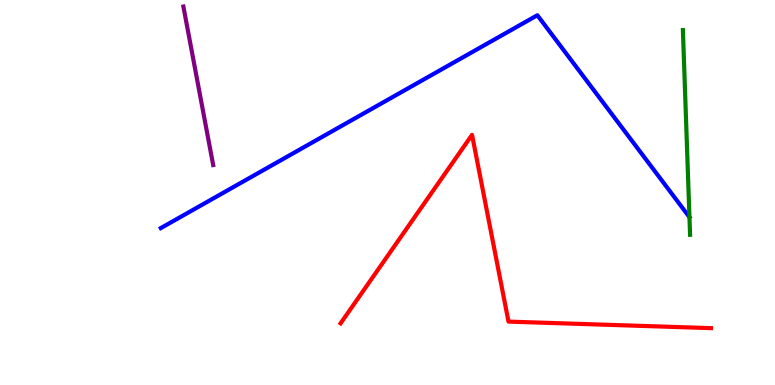[{'lines': ['blue', 'red'], 'intersections': []}, {'lines': ['green', 'red'], 'intersections': []}, {'lines': ['purple', 'red'], 'intersections': []}, {'lines': ['blue', 'green'], 'intersections': []}, {'lines': ['blue', 'purple'], 'intersections': []}, {'lines': ['green', 'purple'], 'intersections': []}]